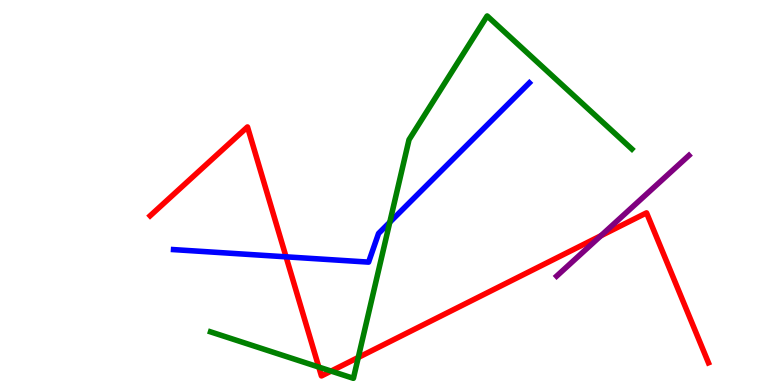[{'lines': ['blue', 'red'], 'intersections': [{'x': 3.69, 'y': 3.33}]}, {'lines': ['green', 'red'], 'intersections': [{'x': 4.11, 'y': 0.466}, {'x': 4.27, 'y': 0.362}, {'x': 4.62, 'y': 0.715}]}, {'lines': ['purple', 'red'], 'intersections': [{'x': 7.75, 'y': 3.88}]}, {'lines': ['blue', 'green'], 'intersections': [{'x': 5.03, 'y': 4.23}]}, {'lines': ['blue', 'purple'], 'intersections': []}, {'lines': ['green', 'purple'], 'intersections': []}]